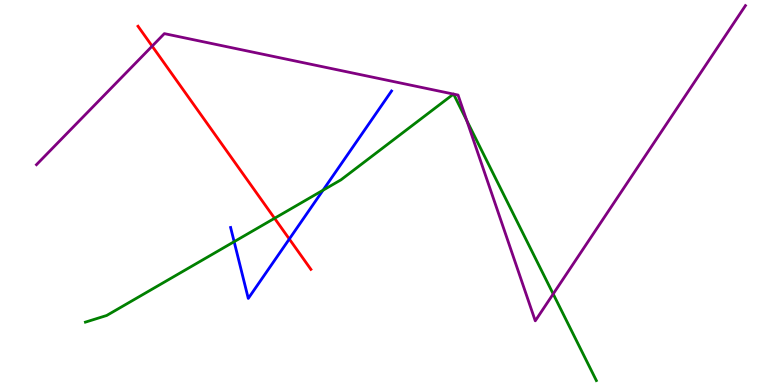[{'lines': ['blue', 'red'], 'intersections': [{'x': 3.73, 'y': 3.79}]}, {'lines': ['green', 'red'], 'intersections': [{'x': 3.54, 'y': 4.33}]}, {'lines': ['purple', 'red'], 'intersections': [{'x': 1.96, 'y': 8.8}]}, {'lines': ['blue', 'green'], 'intersections': [{'x': 3.02, 'y': 3.72}, {'x': 4.17, 'y': 5.06}]}, {'lines': ['blue', 'purple'], 'intersections': []}, {'lines': ['green', 'purple'], 'intersections': [{'x': 5.85, 'y': 7.56}, {'x': 5.85, 'y': 7.56}, {'x': 6.02, 'y': 6.87}, {'x': 7.14, 'y': 2.36}]}]